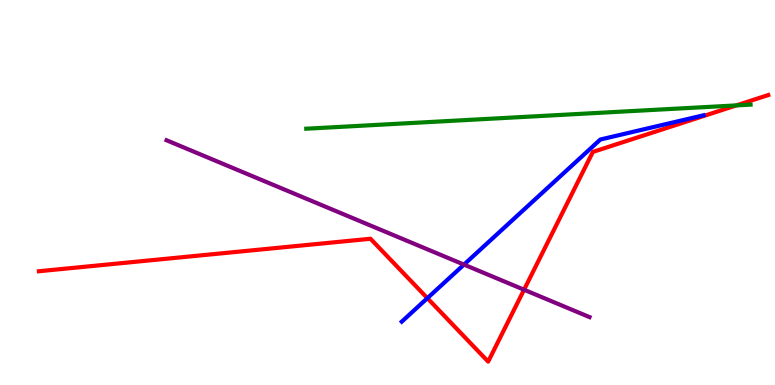[{'lines': ['blue', 'red'], 'intersections': [{'x': 5.51, 'y': 2.26}]}, {'lines': ['green', 'red'], 'intersections': [{'x': 9.5, 'y': 7.26}]}, {'lines': ['purple', 'red'], 'intersections': [{'x': 6.76, 'y': 2.47}]}, {'lines': ['blue', 'green'], 'intersections': []}, {'lines': ['blue', 'purple'], 'intersections': [{'x': 5.99, 'y': 3.13}]}, {'lines': ['green', 'purple'], 'intersections': []}]